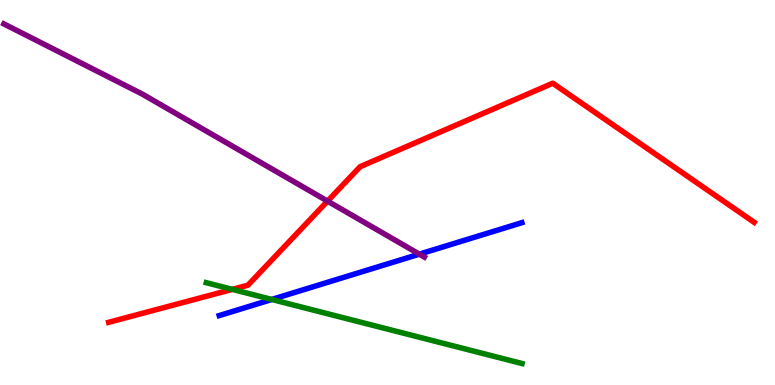[{'lines': ['blue', 'red'], 'intersections': []}, {'lines': ['green', 'red'], 'intersections': [{'x': 3.0, 'y': 2.48}]}, {'lines': ['purple', 'red'], 'intersections': [{'x': 4.23, 'y': 4.78}]}, {'lines': ['blue', 'green'], 'intersections': [{'x': 3.51, 'y': 2.22}]}, {'lines': ['blue', 'purple'], 'intersections': [{'x': 5.41, 'y': 3.4}]}, {'lines': ['green', 'purple'], 'intersections': []}]